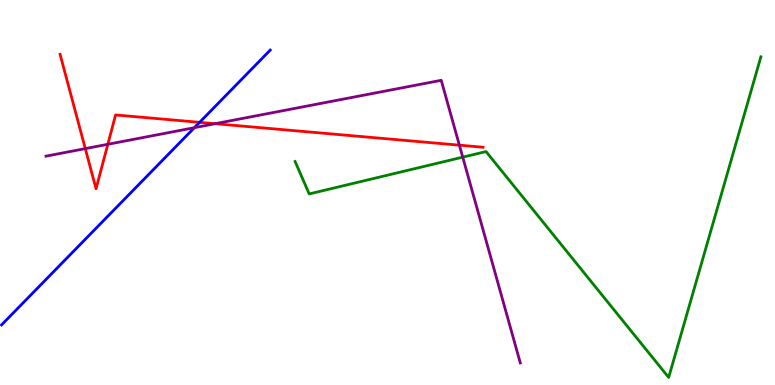[{'lines': ['blue', 'red'], 'intersections': [{'x': 2.58, 'y': 6.82}]}, {'lines': ['green', 'red'], 'intersections': []}, {'lines': ['purple', 'red'], 'intersections': [{'x': 1.1, 'y': 6.14}, {'x': 1.39, 'y': 6.25}, {'x': 2.78, 'y': 6.79}, {'x': 5.93, 'y': 6.23}]}, {'lines': ['blue', 'green'], 'intersections': []}, {'lines': ['blue', 'purple'], 'intersections': [{'x': 2.51, 'y': 6.68}]}, {'lines': ['green', 'purple'], 'intersections': [{'x': 5.97, 'y': 5.92}]}]